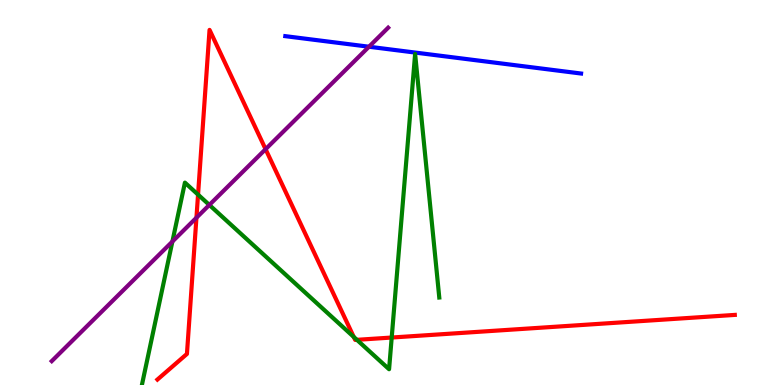[{'lines': ['blue', 'red'], 'intersections': []}, {'lines': ['green', 'red'], 'intersections': [{'x': 2.56, 'y': 4.94}, {'x': 4.56, 'y': 1.25}, {'x': 4.61, 'y': 1.17}, {'x': 5.05, 'y': 1.23}]}, {'lines': ['purple', 'red'], 'intersections': [{'x': 2.53, 'y': 4.34}, {'x': 3.43, 'y': 6.12}]}, {'lines': ['blue', 'green'], 'intersections': []}, {'lines': ['blue', 'purple'], 'intersections': [{'x': 4.76, 'y': 8.79}]}, {'lines': ['green', 'purple'], 'intersections': [{'x': 2.22, 'y': 3.73}, {'x': 2.7, 'y': 4.68}]}]